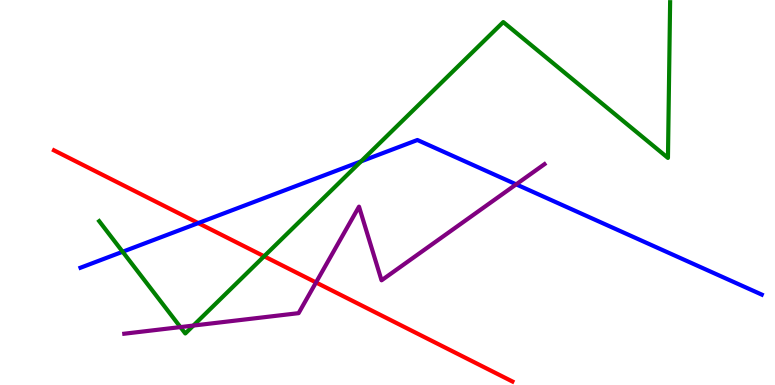[{'lines': ['blue', 'red'], 'intersections': [{'x': 2.56, 'y': 4.21}]}, {'lines': ['green', 'red'], 'intersections': [{'x': 3.41, 'y': 3.34}]}, {'lines': ['purple', 'red'], 'intersections': [{'x': 4.08, 'y': 2.66}]}, {'lines': ['blue', 'green'], 'intersections': [{'x': 1.58, 'y': 3.46}, {'x': 4.66, 'y': 5.81}]}, {'lines': ['blue', 'purple'], 'intersections': [{'x': 6.66, 'y': 5.21}]}, {'lines': ['green', 'purple'], 'intersections': [{'x': 2.33, 'y': 1.5}, {'x': 2.5, 'y': 1.54}]}]